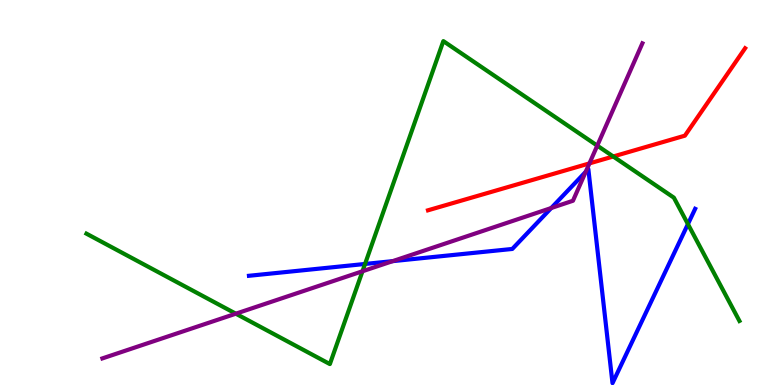[{'lines': ['blue', 'red'], 'intersections': []}, {'lines': ['green', 'red'], 'intersections': [{'x': 7.91, 'y': 5.94}]}, {'lines': ['purple', 'red'], 'intersections': [{'x': 7.61, 'y': 5.76}]}, {'lines': ['blue', 'green'], 'intersections': [{'x': 4.71, 'y': 3.14}, {'x': 8.88, 'y': 4.18}]}, {'lines': ['blue', 'purple'], 'intersections': [{'x': 5.07, 'y': 3.22}, {'x': 7.11, 'y': 4.6}, {'x': 7.56, 'y': 5.54}]}, {'lines': ['green', 'purple'], 'intersections': [{'x': 3.04, 'y': 1.85}, {'x': 4.68, 'y': 2.95}, {'x': 7.71, 'y': 6.22}]}]